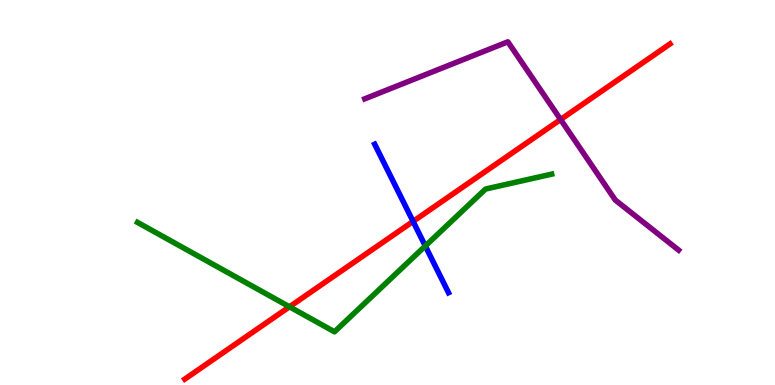[{'lines': ['blue', 'red'], 'intersections': [{'x': 5.33, 'y': 4.25}]}, {'lines': ['green', 'red'], 'intersections': [{'x': 3.74, 'y': 2.03}]}, {'lines': ['purple', 'red'], 'intersections': [{'x': 7.23, 'y': 6.9}]}, {'lines': ['blue', 'green'], 'intersections': [{'x': 5.49, 'y': 3.61}]}, {'lines': ['blue', 'purple'], 'intersections': []}, {'lines': ['green', 'purple'], 'intersections': []}]